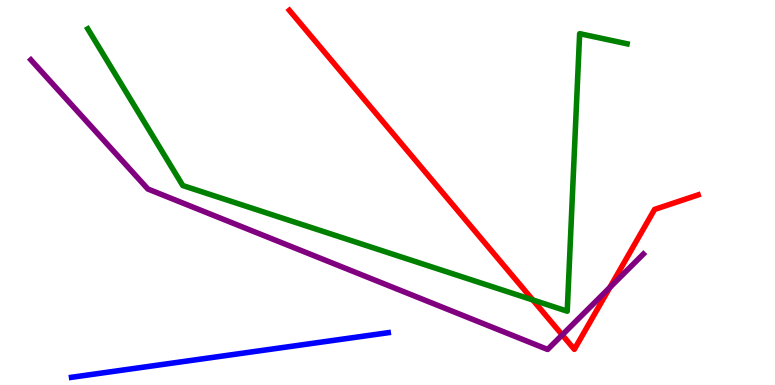[{'lines': ['blue', 'red'], 'intersections': []}, {'lines': ['green', 'red'], 'intersections': [{'x': 6.88, 'y': 2.21}]}, {'lines': ['purple', 'red'], 'intersections': [{'x': 7.25, 'y': 1.3}, {'x': 7.87, 'y': 2.53}]}, {'lines': ['blue', 'green'], 'intersections': []}, {'lines': ['blue', 'purple'], 'intersections': []}, {'lines': ['green', 'purple'], 'intersections': []}]